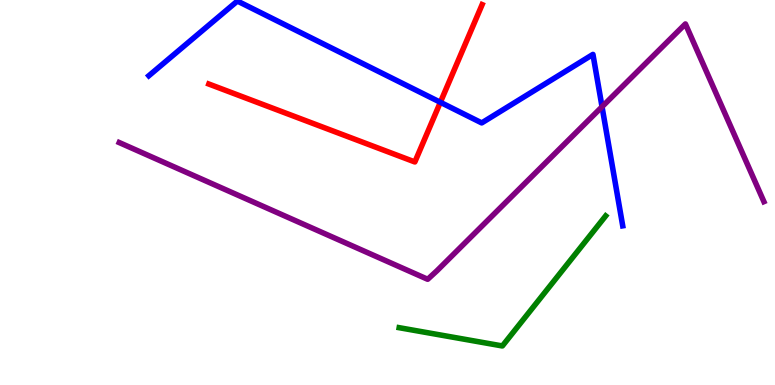[{'lines': ['blue', 'red'], 'intersections': [{'x': 5.68, 'y': 7.34}]}, {'lines': ['green', 'red'], 'intersections': []}, {'lines': ['purple', 'red'], 'intersections': []}, {'lines': ['blue', 'green'], 'intersections': []}, {'lines': ['blue', 'purple'], 'intersections': [{'x': 7.77, 'y': 7.23}]}, {'lines': ['green', 'purple'], 'intersections': []}]